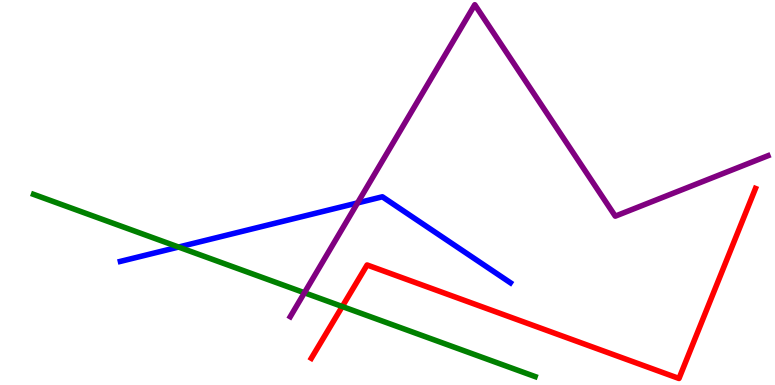[{'lines': ['blue', 'red'], 'intersections': []}, {'lines': ['green', 'red'], 'intersections': [{'x': 4.42, 'y': 2.04}]}, {'lines': ['purple', 'red'], 'intersections': []}, {'lines': ['blue', 'green'], 'intersections': [{'x': 2.3, 'y': 3.58}]}, {'lines': ['blue', 'purple'], 'intersections': [{'x': 4.61, 'y': 4.73}]}, {'lines': ['green', 'purple'], 'intersections': [{'x': 3.93, 'y': 2.4}]}]